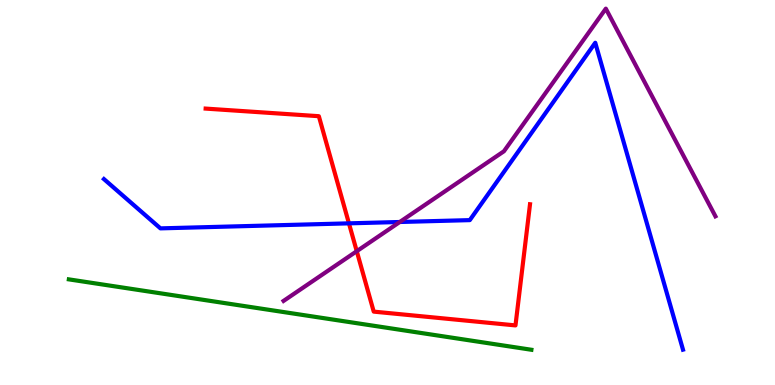[{'lines': ['blue', 'red'], 'intersections': [{'x': 4.5, 'y': 4.2}]}, {'lines': ['green', 'red'], 'intersections': []}, {'lines': ['purple', 'red'], 'intersections': [{'x': 4.6, 'y': 3.48}]}, {'lines': ['blue', 'green'], 'intersections': []}, {'lines': ['blue', 'purple'], 'intersections': [{'x': 5.16, 'y': 4.23}]}, {'lines': ['green', 'purple'], 'intersections': []}]